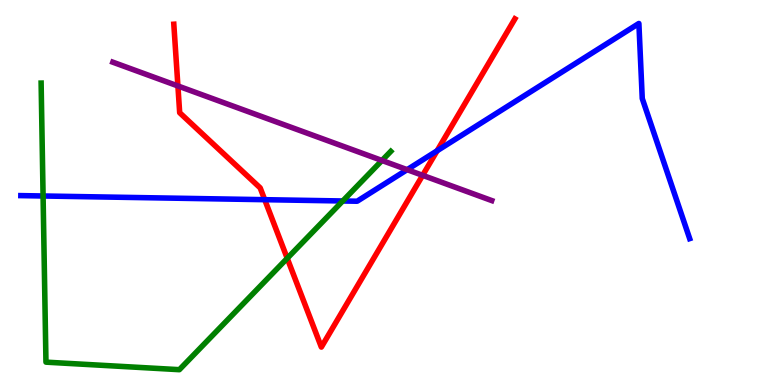[{'lines': ['blue', 'red'], 'intersections': [{'x': 3.42, 'y': 4.81}, {'x': 5.64, 'y': 6.08}]}, {'lines': ['green', 'red'], 'intersections': [{'x': 3.71, 'y': 3.29}]}, {'lines': ['purple', 'red'], 'intersections': [{'x': 2.3, 'y': 7.77}, {'x': 5.45, 'y': 5.45}]}, {'lines': ['blue', 'green'], 'intersections': [{'x': 0.556, 'y': 4.91}, {'x': 4.42, 'y': 4.78}]}, {'lines': ['blue', 'purple'], 'intersections': [{'x': 5.25, 'y': 5.59}]}, {'lines': ['green', 'purple'], 'intersections': [{'x': 4.93, 'y': 5.83}]}]